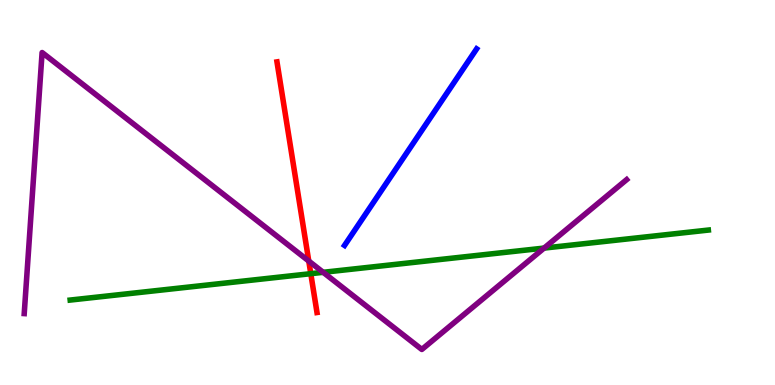[{'lines': ['blue', 'red'], 'intersections': []}, {'lines': ['green', 'red'], 'intersections': [{'x': 4.01, 'y': 2.89}]}, {'lines': ['purple', 'red'], 'intersections': [{'x': 3.98, 'y': 3.22}]}, {'lines': ['blue', 'green'], 'intersections': []}, {'lines': ['blue', 'purple'], 'intersections': []}, {'lines': ['green', 'purple'], 'intersections': [{'x': 4.17, 'y': 2.93}, {'x': 7.02, 'y': 3.56}]}]